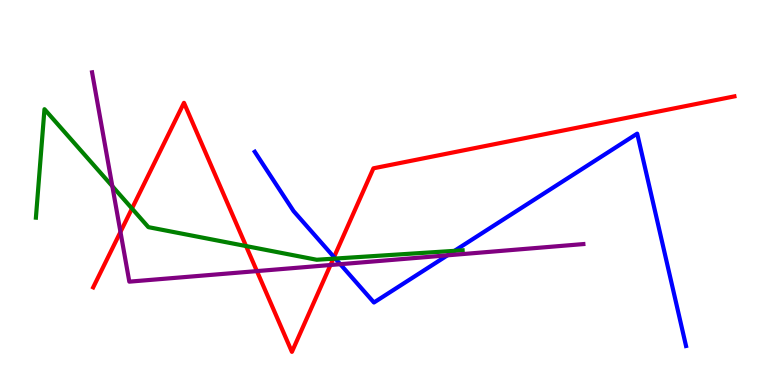[{'lines': ['blue', 'red'], 'intersections': [{'x': 4.31, 'y': 3.32}]}, {'lines': ['green', 'red'], 'intersections': [{'x': 1.7, 'y': 4.58}, {'x': 3.17, 'y': 3.61}, {'x': 4.3, 'y': 3.28}]}, {'lines': ['purple', 'red'], 'intersections': [{'x': 1.55, 'y': 3.98}, {'x': 3.31, 'y': 2.96}, {'x': 4.26, 'y': 3.12}]}, {'lines': ['blue', 'green'], 'intersections': [{'x': 4.33, 'y': 3.28}, {'x': 5.86, 'y': 3.48}]}, {'lines': ['blue', 'purple'], 'intersections': [{'x': 4.39, 'y': 3.14}, {'x': 5.77, 'y': 3.37}]}, {'lines': ['green', 'purple'], 'intersections': [{'x': 1.45, 'y': 5.16}]}]